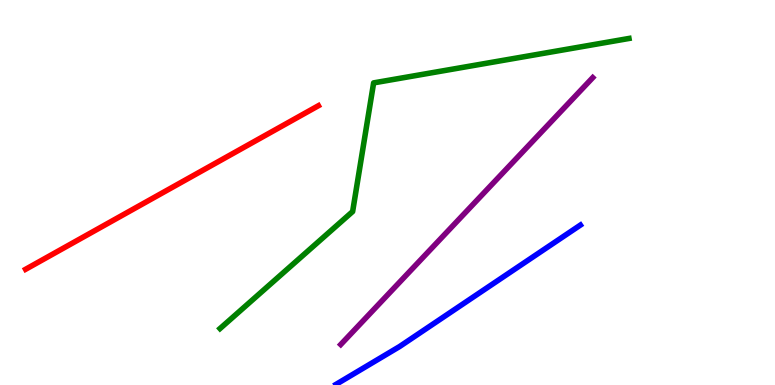[{'lines': ['blue', 'red'], 'intersections': []}, {'lines': ['green', 'red'], 'intersections': []}, {'lines': ['purple', 'red'], 'intersections': []}, {'lines': ['blue', 'green'], 'intersections': []}, {'lines': ['blue', 'purple'], 'intersections': []}, {'lines': ['green', 'purple'], 'intersections': []}]